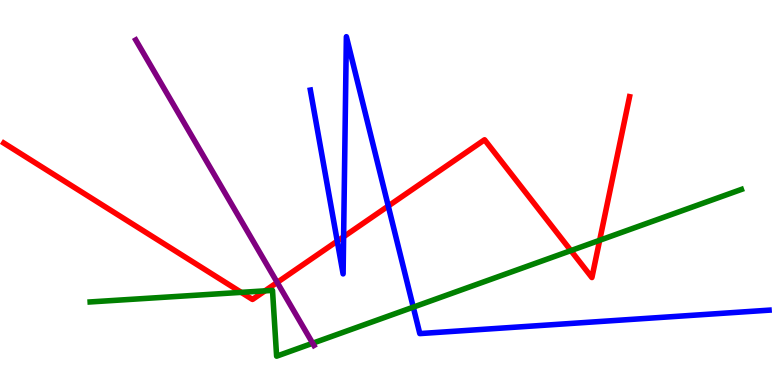[{'lines': ['blue', 'red'], 'intersections': [{'x': 4.35, 'y': 3.74}, {'x': 4.43, 'y': 3.85}, {'x': 5.01, 'y': 4.65}]}, {'lines': ['green', 'red'], 'intersections': [{'x': 3.11, 'y': 2.41}, {'x': 3.42, 'y': 2.45}, {'x': 7.37, 'y': 3.49}, {'x': 7.74, 'y': 3.76}]}, {'lines': ['purple', 'red'], 'intersections': [{'x': 3.58, 'y': 2.66}]}, {'lines': ['blue', 'green'], 'intersections': [{'x': 5.33, 'y': 2.02}]}, {'lines': ['blue', 'purple'], 'intersections': []}, {'lines': ['green', 'purple'], 'intersections': [{'x': 4.03, 'y': 1.08}]}]